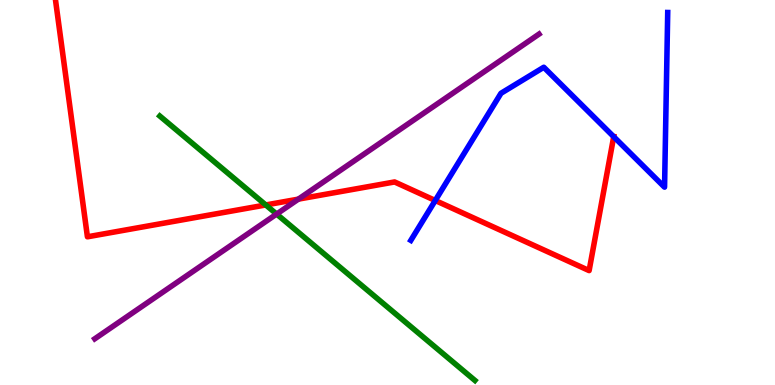[{'lines': ['blue', 'red'], 'intersections': [{'x': 5.62, 'y': 4.79}, {'x': 7.92, 'y': 6.45}]}, {'lines': ['green', 'red'], 'intersections': [{'x': 3.43, 'y': 4.68}]}, {'lines': ['purple', 'red'], 'intersections': [{'x': 3.85, 'y': 4.83}]}, {'lines': ['blue', 'green'], 'intersections': []}, {'lines': ['blue', 'purple'], 'intersections': []}, {'lines': ['green', 'purple'], 'intersections': [{'x': 3.57, 'y': 4.44}]}]